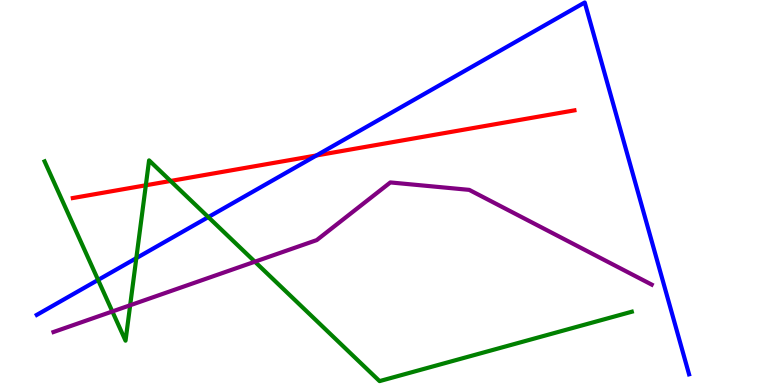[{'lines': ['blue', 'red'], 'intersections': [{'x': 4.08, 'y': 5.96}]}, {'lines': ['green', 'red'], 'intersections': [{'x': 1.88, 'y': 5.19}, {'x': 2.2, 'y': 5.3}]}, {'lines': ['purple', 'red'], 'intersections': []}, {'lines': ['blue', 'green'], 'intersections': [{'x': 1.27, 'y': 2.73}, {'x': 1.76, 'y': 3.29}, {'x': 2.69, 'y': 4.36}]}, {'lines': ['blue', 'purple'], 'intersections': []}, {'lines': ['green', 'purple'], 'intersections': [{'x': 1.45, 'y': 1.91}, {'x': 1.68, 'y': 2.07}, {'x': 3.29, 'y': 3.2}]}]